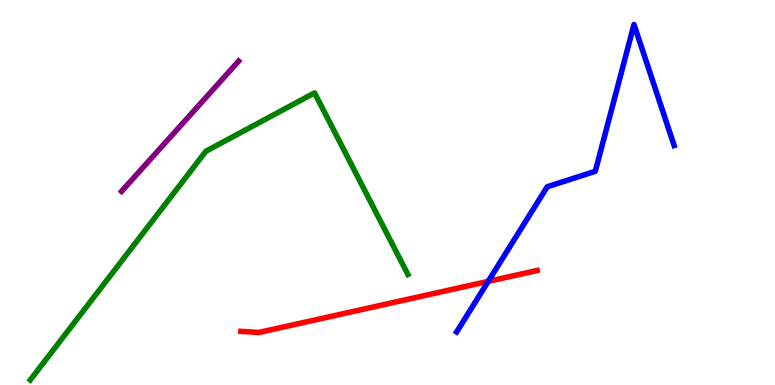[{'lines': ['blue', 'red'], 'intersections': [{'x': 6.3, 'y': 2.69}]}, {'lines': ['green', 'red'], 'intersections': []}, {'lines': ['purple', 'red'], 'intersections': []}, {'lines': ['blue', 'green'], 'intersections': []}, {'lines': ['blue', 'purple'], 'intersections': []}, {'lines': ['green', 'purple'], 'intersections': []}]